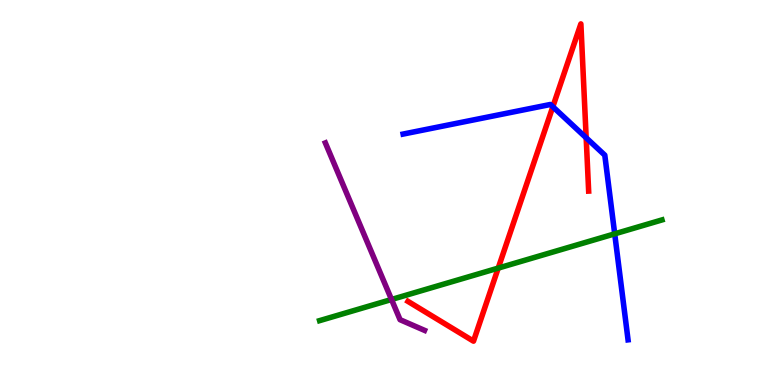[{'lines': ['blue', 'red'], 'intersections': [{'x': 7.13, 'y': 7.23}, {'x': 7.56, 'y': 6.42}]}, {'lines': ['green', 'red'], 'intersections': [{'x': 6.43, 'y': 3.04}]}, {'lines': ['purple', 'red'], 'intersections': []}, {'lines': ['blue', 'green'], 'intersections': [{'x': 7.93, 'y': 3.93}]}, {'lines': ['blue', 'purple'], 'intersections': []}, {'lines': ['green', 'purple'], 'intersections': [{'x': 5.05, 'y': 2.22}]}]